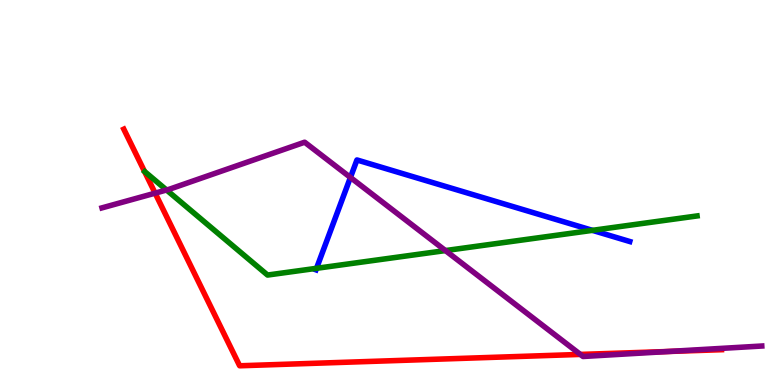[{'lines': ['blue', 'red'], 'intersections': []}, {'lines': ['green', 'red'], 'intersections': []}, {'lines': ['purple', 'red'], 'intersections': [{'x': 2.0, 'y': 4.98}, {'x': 7.49, 'y': 0.794}, {'x': 8.63, 'y': 0.871}]}, {'lines': ['blue', 'green'], 'intersections': [{'x': 4.08, 'y': 3.03}, {'x': 7.64, 'y': 4.02}]}, {'lines': ['blue', 'purple'], 'intersections': [{'x': 4.52, 'y': 5.39}]}, {'lines': ['green', 'purple'], 'intersections': [{'x': 2.15, 'y': 5.07}, {'x': 5.75, 'y': 3.49}]}]